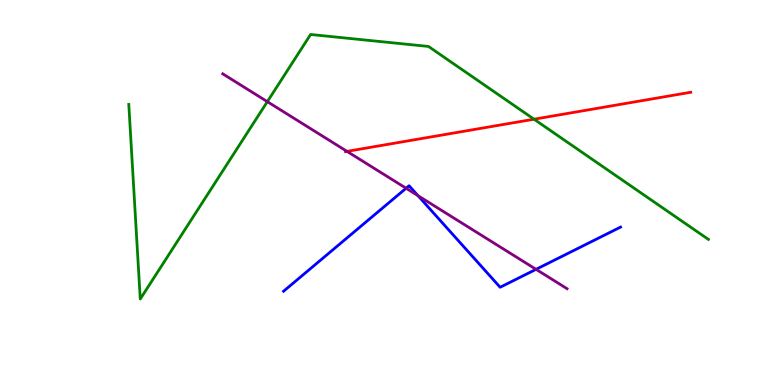[{'lines': ['blue', 'red'], 'intersections': []}, {'lines': ['green', 'red'], 'intersections': [{'x': 6.89, 'y': 6.9}]}, {'lines': ['purple', 'red'], 'intersections': [{'x': 4.48, 'y': 6.07}]}, {'lines': ['blue', 'green'], 'intersections': []}, {'lines': ['blue', 'purple'], 'intersections': [{'x': 5.24, 'y': 5.11}, {'x': 5.39, 'y': 4.92}, {'x': 6.92, 'y': 3.0}]}, {'lines': ['green', 'purple'], 'intersections': [{'x': 3.45, 'y': 7.36}]}]